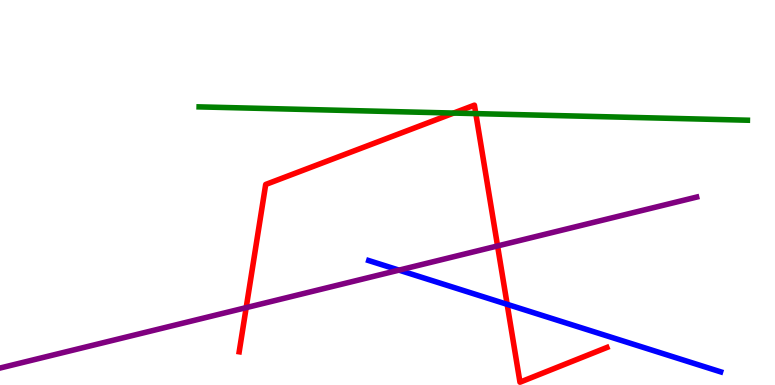[{'lines': ['blue', 'red'], 'intersections': [{'x': 6.54, 'y': 2.1}]}, {'lines': ['green', 'red'], 'intersections': [{'x': 5.85, 'y': 7.06}, {'x': 6.14, 'y': 7.05}]}, {'lines': ['purple', 'red'], 'intersections': [{'x': 3.18, 'y': 2.01}, {'x': 6.42, 'y': 3.61}]}, {'lines': ['blue', 'green'], 'intersections': []}, {'lines': ['blue', 'purple'], 'intersections': [{'x': 5.15, 'y': 2.98}]}, {'lines': ['green', 'purple'], 'intersections': []}]